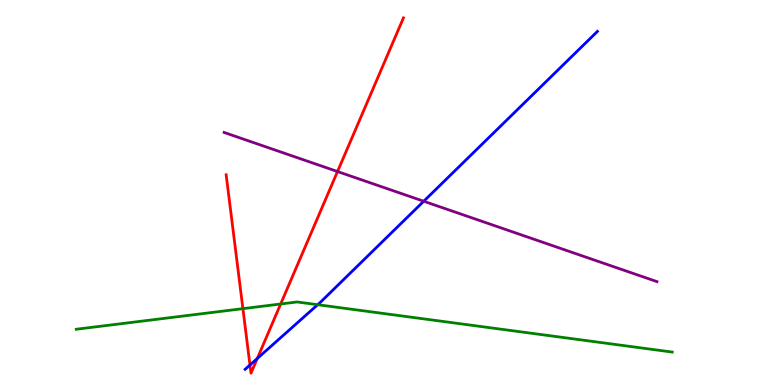[{'lines': ['blue', 'red'], 'intersections': [{'x': 3.23, 'y': 0.519}, {'x': 3.32, 'y': 0.688}]}, {'lines': ['green', 'red'], 'intersections': [{'x': 3.13, 'y': 1.98}, {'x': 3.62, 'y': 2.1}]}, {'lines': ['purple', 'red'], 'intersections': [{'x': 4.36, 'y': 5.54}]}, {'lines': ['blue', 'green'], 'intersections': [{'x': 4.1, 'y': 2.09}]}, {'lines': ['blue', 'purple'], 'intersections': [{'x': 5.47, 'y': 4.77}]}, {'lines': ['green', 'purple'], 'intersections': []}]